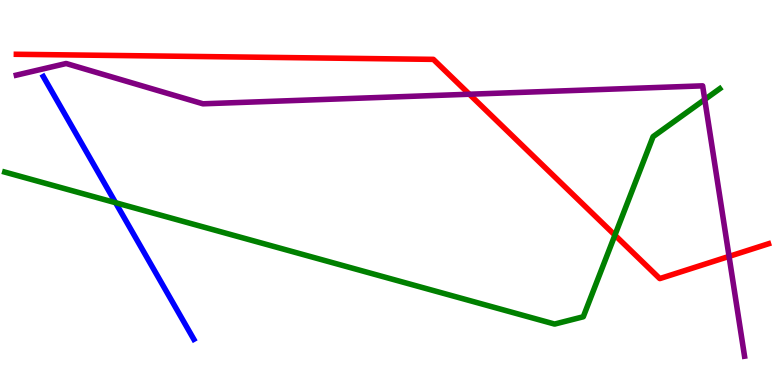[{'lines': ['blue', 'red'], 'intersections': []}, {'lines': ['green', 'red'], 'intersections': [{'x': 7.93, 'y': 3.89}]}, {'lines': ['purple', 'red'], 'intersections': [{'x': 6.06, 'y': 7.55}, {'x': 9.41, 'y': 3.34}]}, {'lines': ['blue', 'green'], 'intersections': [{'x': 1.49, 'y': 4.73}]}, {'lines': ['blue', 'purple'], 'intersections': []}, {'lines': ['green', 'purple'], 'intersections': [{'x': 9.09, 'y': 7.42}]}]